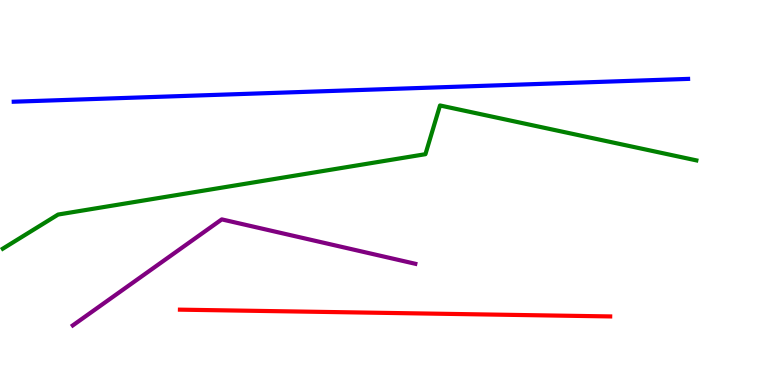[{'lines': ['blue', 'red'], 'intersections': []}, {'lines': ['green', 'red'], 'intersections': []}, {'lines': ['purple', 'red'], 'intersections': []}, {'lines': ['blue', 'green'], 'intersections': []}, {'lines': ['blue', 'purple'], 'intersections': []}, {'lines': ['green', 'purple'], 'intersections': []}]